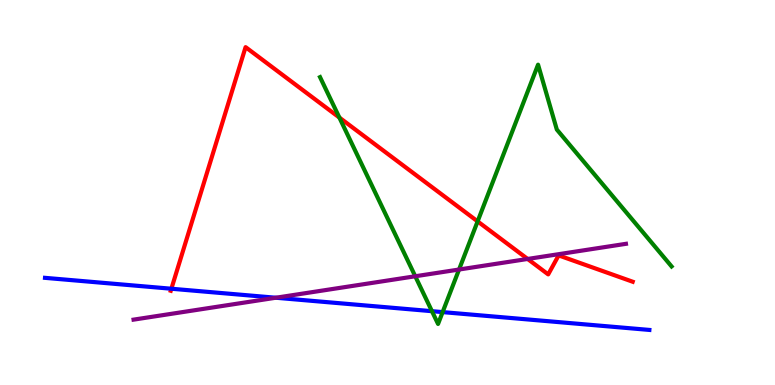[{'lines': ['blue', 'red'], 'intersections': [{'x': 2.21, 'y': 2.5}]}, {'lines': ['green', 'red'], 'intersections': [{'x': 4.38, 'y': 6.95}, {'x': 6.16, 'y': 4.25}]}, {'lines': ['purple', 'red'], 'intersections': [{'x': 6.81, 'y': 3.27}]}, {'lines': ['blue', 'green'], 'intersections': [{'x': 5.57, 'y': 1.92}, {'x': 5.71, 'y': 1.89}]}, {'lines': ['blue', 'purple'], 'intersections': [{'x': 3.56, 'y': 2.27}]}, {'lines': ['green', 'purple'], 'intersections': [{'x': 5.36, 'y': 2.82}, {'x': 5.92, 'y': 3.0}]}]